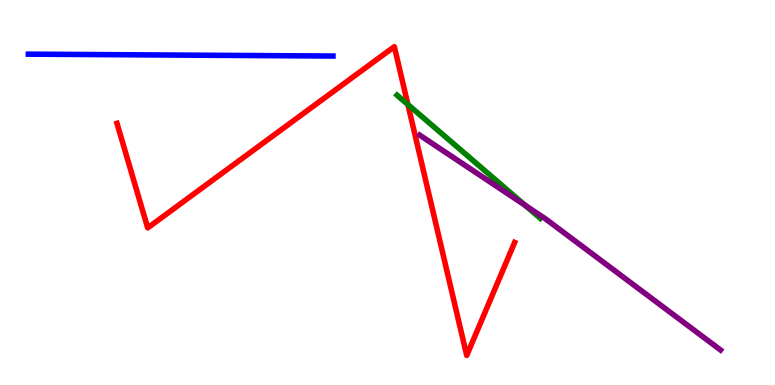[{'lines': ['blue', 'red'], 'intersections': []}, {'lines': ['green', 'red'], 'intersections': [{'x': 5.26, 'y': 7.28}]}, {'lines': ['purple', 'red'], 'intersections': []}, {'lines': ['blue', 'green'], 'intersections': []}, {'lines': ['blue', 'purple'], 'intersections': []}, {'lines': ['green', 'purple'], 'intersections': [{'x': 6.78, 'y': 4.67}]}]